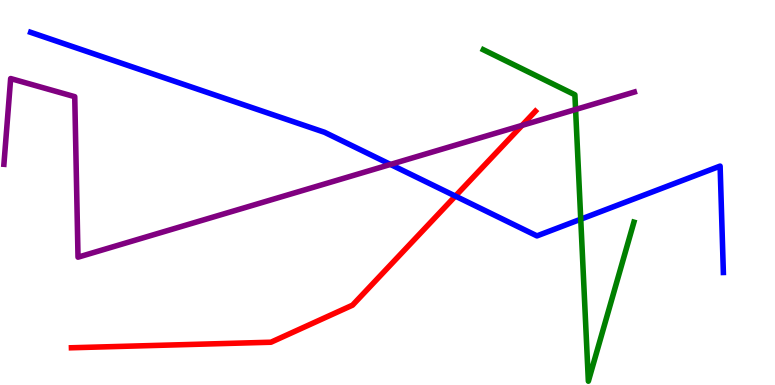[{'lines': ['blue', 'red'], 'intersections': [{'x': 5.88, 'y': 4.91}]}, {'lines': ['green', 'red'], 'intersections': []}, {'lines': ['purple', 'red'], 'intersections': [{'x': 6.74, 'y': 6.74}]}, {'lines': ['blue', 'green'], 'intersections': [{'x': 7.49, 'y': 4.31}]}, {'lines': ['blue', 'purple'], 'intersections': [{'x': 5.04, 'y': 5.73}]}, {'lines': ['green', 'purple'], 'intersections': [{'x': 7.43, 'y': 7.16}]}]